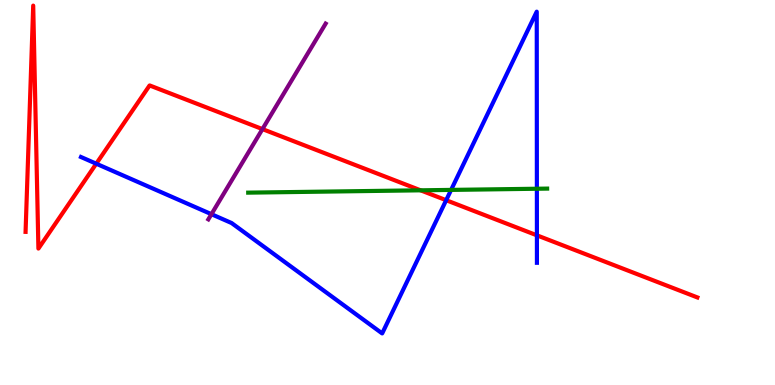[{'lines': ['blue', 'red'], 'intersections': [{'x': 1.24, 'y': 5.75}, {'x': 5.76, 'y': 4.8}, {'x': 6.93, 'y': 3.89}]}, {'lines': ['green', 'red'], 'intersections': [{'x': 5.43, 'y': 5.06}]}, {'lines': ['purple', 'red'], 'intersections': [{'x': 3.39, 'y': 6.65}]}, {'lines': ['blue', 'green'], 'intersections': [{'x': 5.82, 'y': 5.07}, {'x': 6.93, 'y': 5.1}]}, {'lines': ['blue', 'purple'], 'intersections': [{'x': 2.73, 'y': 4.44}]}, {'lines': ['green', 'purple'], 'intersections': []}]